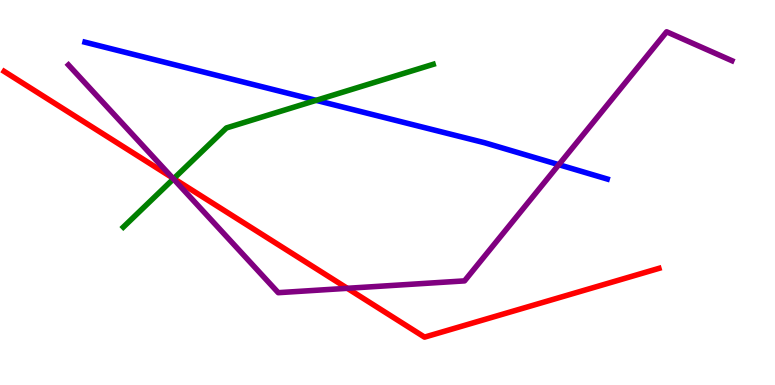[{'lines': ['blue', 'red'], 'intersections': []}, {'lines': ['green', 'red'], 'intersections': [{'x': 2.24, 'y': 5.36}]}, {'lines': ['purple', 'red'], 'intersections': [{'x': 2.22, 'y': 5.38}, {'x': 4.48, 'y': 2.51}]}, {'lines': ['blue', 'green'], 'intersections': [{'x': 4.08, 'y': 7.39}]}, {'lines': ['blue', 'purple'], 'intersections': [{'x': 7.21, 'y': 5.72}]}, {'lines': ['green', 'purple'], 'intersections': [{'x': 2.24, 'y': 5.35}]}]